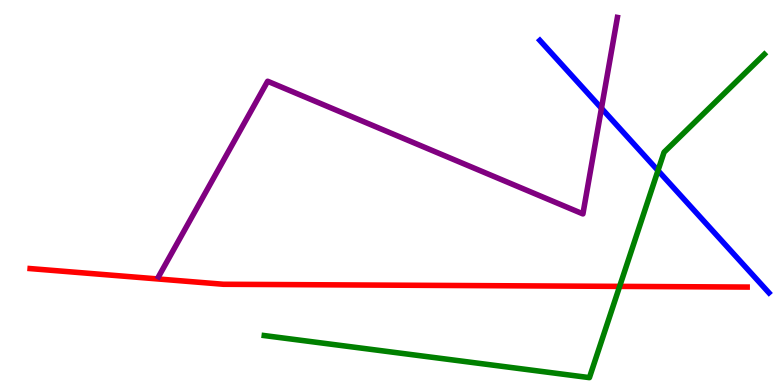[{'lines': ['blue', 'red'], 'intersections': []}, {'lines': ['green', 'red'], 'intersections': [{'x': 8.0, 'y': 2.56}]}, {'lines': ['purple', 'red'], 'intersections': []}, {'lines': ['blue', 'green'], 'intersections': [{'x': 8.49, 'y': 5.57}]}, {'lines': ['blue', 'purple'], 'intersections': [{'x': 7.76, 'y': 7.19}]}, {'lines': ['green', 'purple'], 'intersections': []}]